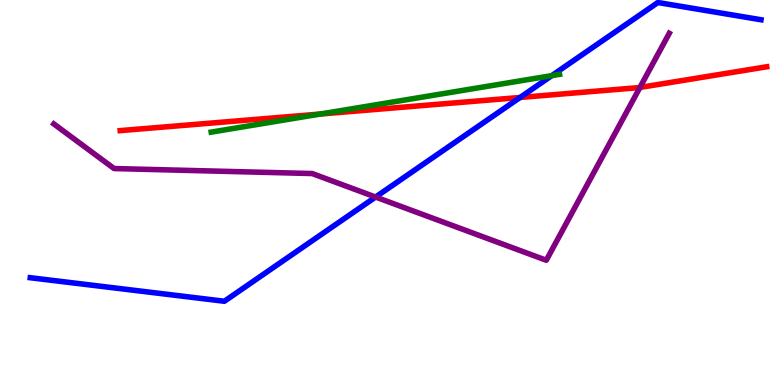[{'lines': ['blue', 'red'], 'intersections': [{'x': 6.71, 'y': 7.47}]}, {'lines': ['green', 'red'], 'intersections': [{'x': 4.13, 'y': 7.04}]}, {'lines': ['purple', 'red'], 'intersections': [{'x': 8.26, 'y': 7.73}]}, {'lines': ['blue', 'green'], 'intersections': [{'x': 7.12, 'y': 8.04}]}, {'lines': ['blue', 'purple'], 'intersections': [{'x': 4.85, 'y': 4.88}]}, {'lines': ['green', 'purple'], 'intersections': []}]